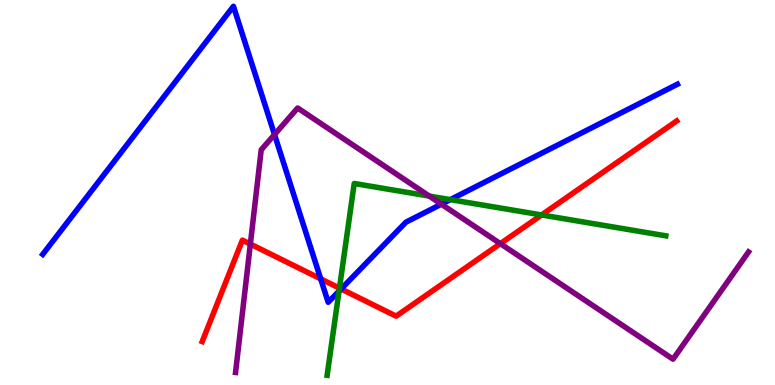[{'lines': ['blue', 'red'], 'intersections': [{'x': 4.14, 'y': 2.76}, {'x': 4.4, 'y': 2.49}]}, {'lines': ['green', 'red'], 'intersections': [{'x': 4.38, 'y': 2.52}, {'x': 6.99, 'y': 4.42}]}, {'lines': ['purple', 'red'], 'intersections': [{'x': 3.23, 'y': 3.66}, {'x': 6.46, 'y': 3.67}]}, {'lines': ['blue', 'green'], 'intersections': [{'x': 4.37, 'y': 2.44}, {'x': 5.81, 'y': 4.81}]}, {'lines': ['blue', 'purple'], 'intersections': [{'x': 3.54, 'y': 6.5}, {'x': 5.7, 'y': 4.7}]}, {'lines': ['green', 'purple'], 'intersections': [{'x': 5.54, 'y': 4.91}]}]